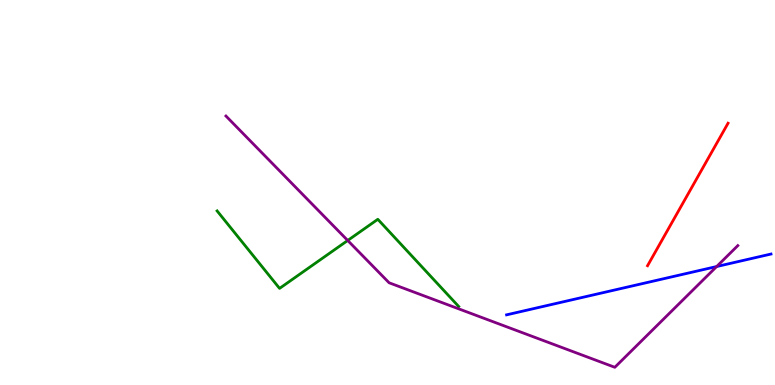[{'lines': ['blue', 'red'], 'intersections': []}, {'lines': ['green', 'red'], 'intersections': []}, {'lines': ['purple', 'red'], 'intersections': []}, {'lines': ['blue', 'green'], 'intersections': []}, {'lines': ['blue', 'purple'], 'intersections': [{'x': 9.25, 'y': 3.08}]}, {'lines': ['green', 'purple'], 'intersections': [{'x': 4.49, 'y': 3.75}]}]